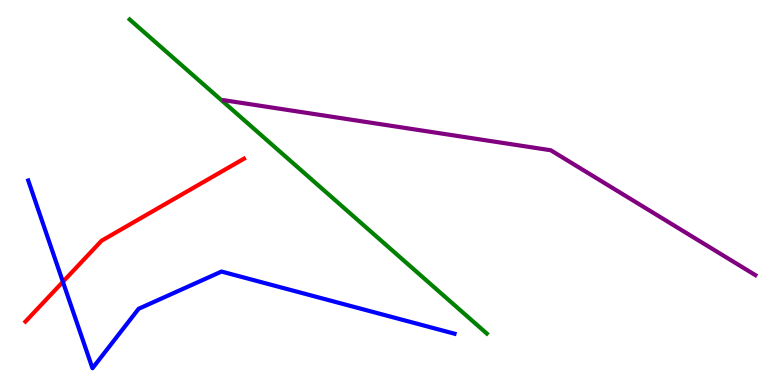[{'lines': ['blue', 'red'], 'intersections': [{'x': 0.812, 'y': 2.68}]}, {'lines': ['green', 'red'], 'intersections': []}, {'lines': ['purple', 'red'], 'intersections': []}, {'lines': ['blue', 'green'], 'intersections': []}, {'lines': ['blue', 'purple'], 'intersections': []}, {'lines': ['green', 'purple'], 'intersections': []}]